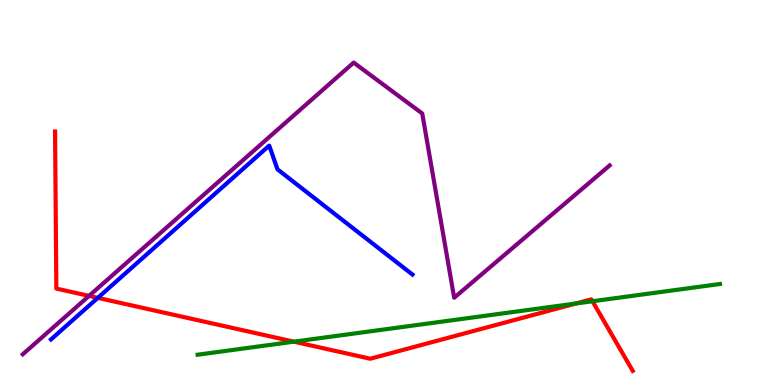[{'lines': ['blue', 'red'], 'intersections': [{'x': 1.26, 'y': 2.26}]}, {'lines': ['green', 'red'], 'intersections': [{'x': 3.79, 'y': 1.13}, {'x': 7.43, 'y': 2.12}, {'x': 7.64, 'y': 2.18}]}, {'lines': ['purple', 'red'], 'intersections': [{'x': 1.15, 'y': 2.31}]}, {'lines': ['blue', 'green'], 'intersections': []}, {'lines': ['blue', 'purple'], 'intersections': []}, {'lines': ['green', 'purple'], 'intersections': []}]